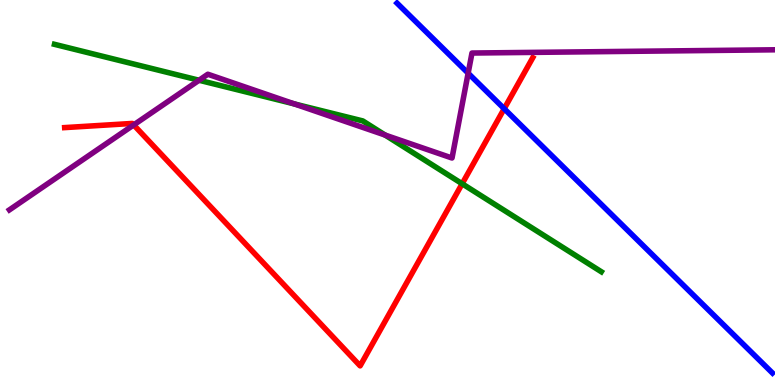[{'lines': ['blue', 'red'], 'intersections': [{'x': 6.51, 'y': 7.18}]}, {'lines': ['green', 'red'], 'intersections': [{'x': 5.96, 'y': 5.23}]}, {'lines': ['purple', 'red'], 'intersections': [{'x': 1.72, 'y': 6.76}]}, {'lines': ['blue', 'green'], 'intersections': []}, {'lines': ['blue', 'purple'], 'intersections': [{'x': 6.04, 'y': 8.1}]}, {'lines': ['green', 'purple'], 'intersections': [{'x': 2.57, 'y': 7.92}, {'x': 3.8, 'y': 7.3}, {'x': 4.97, 'y': 6.49}]}]